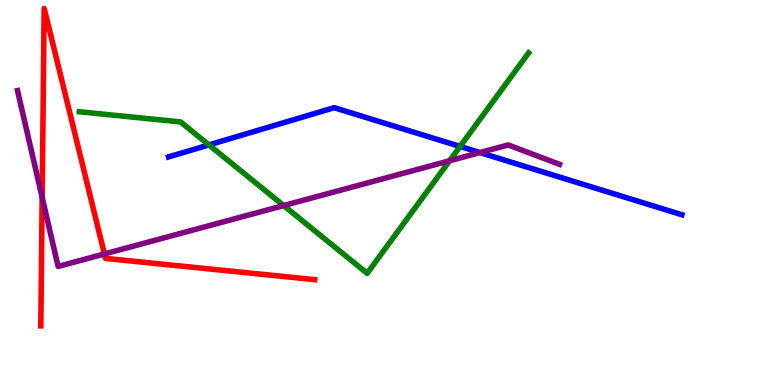[{'lines': ['blue', 'red'], 'intersections': []}, {'lines': ['green', 'red'], 'intersections': []}, {'lines': ['purple', 'red'], 'intersections': [{'x': 0.544, 'y': 4.87}, {'x': 1.35, 'y': 3.4}]}, {'lines': ['blue', 'green'], 'intersections': [{'x': 2.7, 'y': 6.24}, {'x': 5.94, 'y': 6.2}]}, {'lines': ['blue', 'purple'], 'intersections': [{'x': 6.19, 'y': 6.04}]}, {'lines': ['green', 'purple'], 'intersections': [{'x': 3.66, 'y': 4.66}, {'x': 5.8, 'y': 5.82}]}]